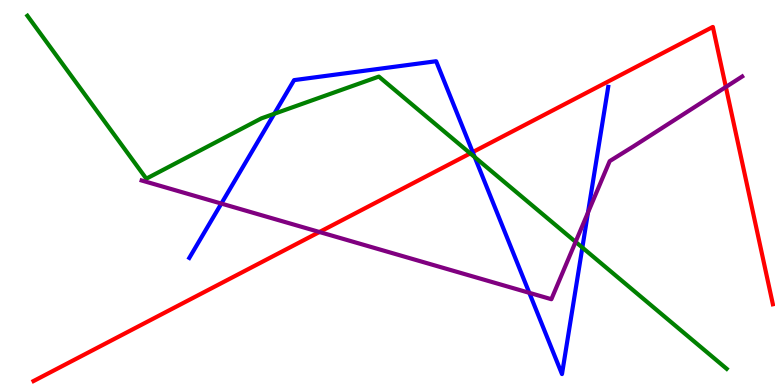[{'lines': ['blue', 'red'], 'intersections': [{'x': 6.1, 'y': 6.05}]}, {'lines': ['green', 'red'], 'intersections': [{'x': 6.07, 'y': 6.02}]}, {'lines': ['purple', 'red'], 'intersections': [{'x': 4.12, 'y': 3.97}, {'x': 9.37, 'y': 7.74}]}, {'lines': ['blue', 'green'], 'intersections': [{'x': 3.54, 'y': 7.04}, {'x': 6.13, 'y': 5.92}, {'x': 7.51, 'y': 3.57}]}, {'lines': ['blue', 'purple'], 'intersections': [{'x': 2.86, 'y': 4.71}, {'x': 6.83, 'y': 2.39}, {'x': 7.59, 'y': 4.48}]}, {'lines': ['green', 'purple'], 'intersections': [{'x': 7.43, 'y': 3.72}]}]